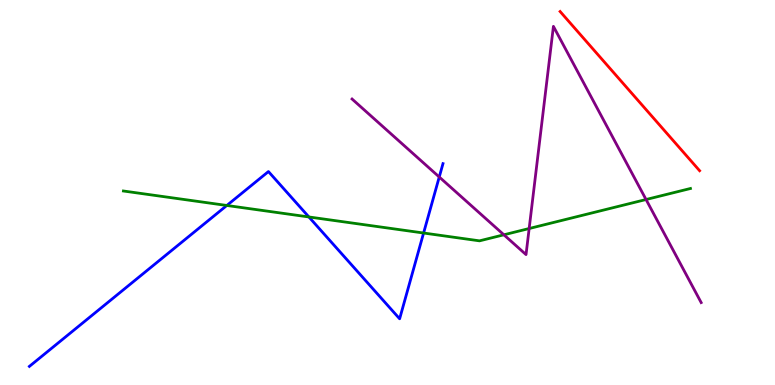[{'lines': ['blue', 'red'], 'intersections': []}, {'lines': ['green', 'red'], 'intersections': []}, {'lines': ['purple', 'red'], 'intersections': []}, {'lines': ['blue', 'green'], 'intersections': [{'x': 2.93, 'y': 4.66}, {'x': 3.99, 'y': 4.36}, {'x': 5.47, 'y': 3.95}]}, {'lines': ['blue', 'purple'], 'intersections': [{'x': 5.67, 'y': 5.4}]}, {'lines': ['green', 'purple'], 'intersections': [{'x': 6.5, 'y': 3.9}, {'x': 6.83, 'y': 4.06}, {'x': 8.34, 'y': 4.82}]}]